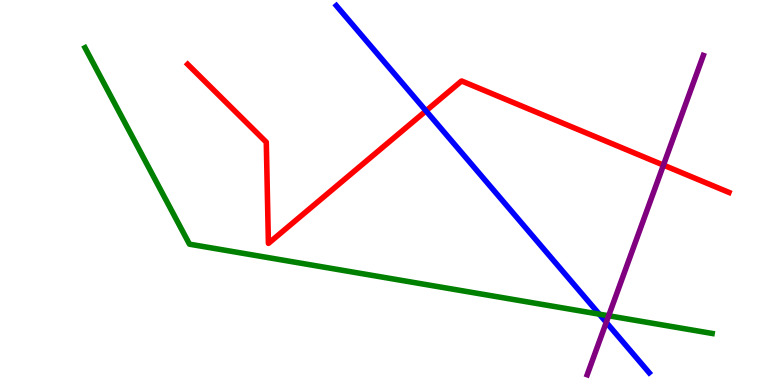[{'lines': ['blue', 'red'], 'intersections': [{'x': 5.5, 'y': 7.12}]}, {'lines': ['green', 'red'], 'intersections': []}, {'lines': ['purple', 'red'], 'intersections': [{'x': 8.56, 'y': 5.71}]}, {'lines': ['blue', 'green'], 'intersections': [{'x': 7.73, 'y': 1.84}]}, {'lines': ['blue', 'purple'], 'intersections': [{'x': 7.82, 'y': 1.63}]}, {'lines': ['green', 'purple'], 'intersections': [{'x': 7.85, 'y': 1.8}]}]